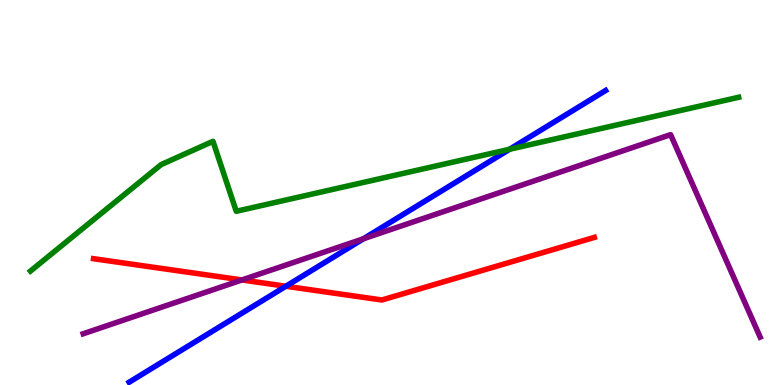[{'lines': ['blue', 'red'], 'intersections': [{'x': 3.69, 'y': 2.57}]}, {'lines': ['green', 'red'], 'intersections': []}, {'lines': ['purple', 'red'], 'intersections': [{'x': 3.12, 'y': 2.73}]}, {'lines': ['blue', 'green'], 'intersections': [{'x': 6.58, 'y': 6.12}]}, {'lines': ['blue', 'purple'], 'intersections': [{'x': 4.69, 'y': 3.8}]}, {'lines': ['green', 'purple'], 'intersections': []}]